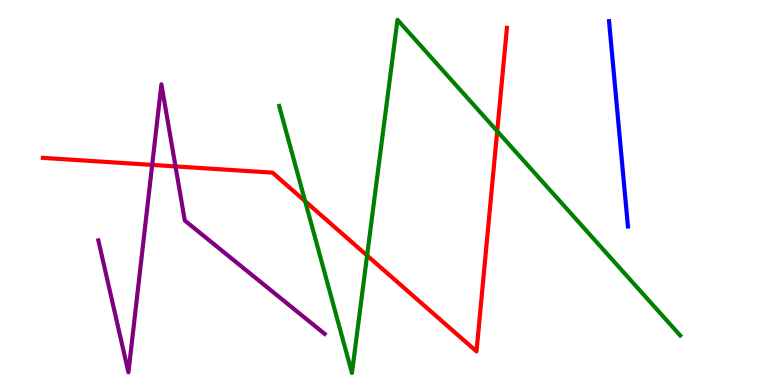[{'lines': ['blue', 'red'], 'intersections': []}, {'lines': ['green', 'red'], 'intersections': [{'x': 3.94, 'y': 4.77}, {'x': 4.74, 'y': 3.36}, {'x': 6.42, 'y': 6.59}]}, {'lines': ['purple', 'red'], 'intersections': [{'x': 1.96, 'y': 5.72}, {'x': 2.26, 'y': 5.68}]}, {'lines': ['blue', 'green'], 'intersections': []}, {'lines': ['blue', 'purple'], 'intersections': []}, {'lines': ['green', 'purple'], 'intersections': []}]